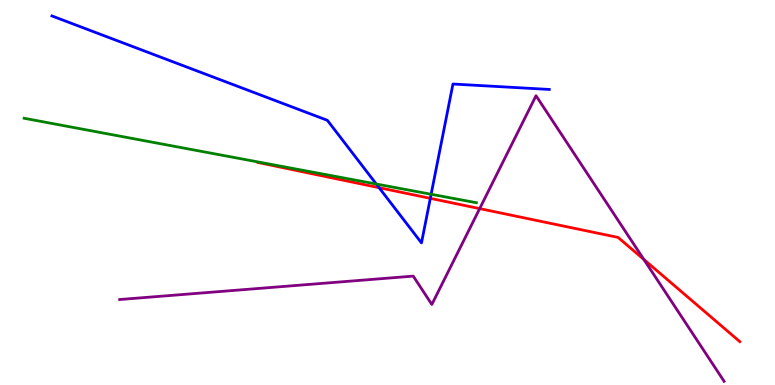[{'lines': ['blue', 'red'], 'intersections': [{'x': 4.89, 'y': 5.13}, {'x': 5.55, 'y': 4.85}]}, {'lines': ['green', 'red'], 'intersections': []}, {'lines': ['purple', 'red'], 'intersections': [{'x': 6.19, 'y': 4.58}, {'x': 8.31, 'y': 3.26}]}, {'lines': ['blue', 'green'], 'intersections': [{'x': 4.86, 'y': 5.22}, {'x': 5.56, 'y': 4.95}]}, {'lines': ['blue', 'purple'], 'intersections': []}, {'lines': ['green', 'purple'], 'intersections': []}]